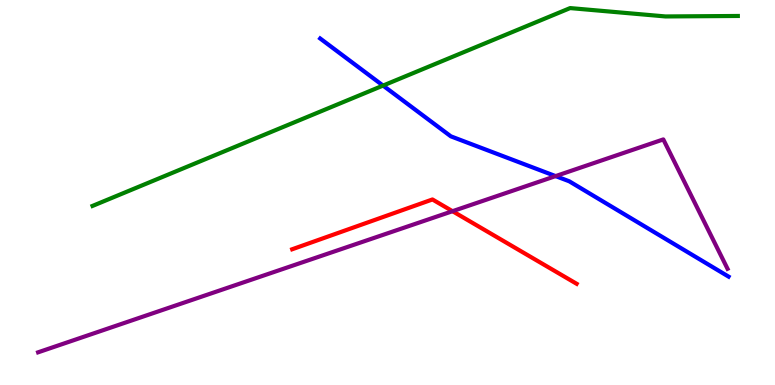[{'lines': ['blue', 'red'], 'intersections': []}, {'lines': ['green', 'red'], 'intersections': []}, {'lines': ['purple', 'red'], 'intersections': [{'x': 5.84, 'y': 4.51}]}, {'lines': ['blue', 'green'], 'intersections': [{'x': 4.94, 'y': 7.78}]}, {'lines': ['blue', 'purple'], 'intersections': [{'x': 7.17, 'y': 5.43}]}, {'lines': ['green', 'purple'], 'intersections': []}]